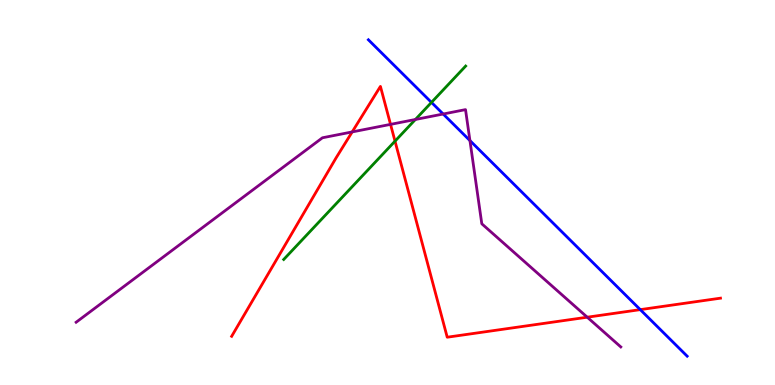[{'lines': ['blue', 'red'], 'intersections': [{'x': 8.26, 'y': 1.96}]}, {'lines': ['green', 'red'], 'intersections': [{'x': 5.1, 'y': 6.33}]}, {'lines': ['purple', 'red'], 'intersections': [{'x': 4.54, 'y': 6.57}, {'x': 5.04, 'y': 6.77}, {'x': 7.58, 'y': 1.76}]}, {'lines': ['blue', 'green'], 'intersections': [{'x': 5.57, 'y': 7.34}]}, {'lines': ['blue', 'purple'], 'intersections': [{'x': 5.72, 'y': 7.04}, {'x': 6.06, 'y': 6.35}]}, {'lines': ['green', 'purple'], 'intersections': [{'x': 5.36, 'y': 6.9}]}]